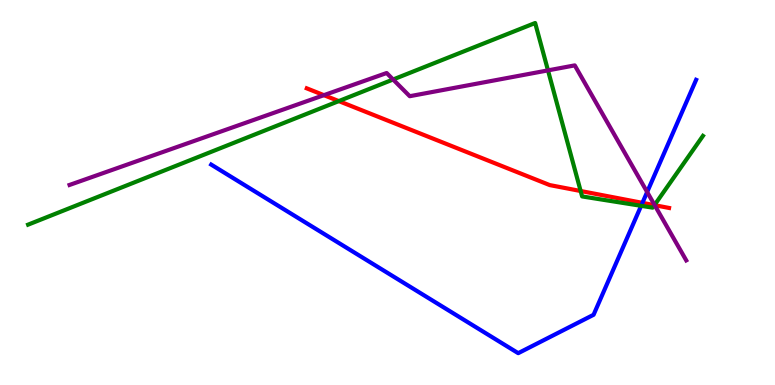[{'lines': ['blue', 'red'], 'intersections': [{'x': 8.29, 'y': 4.73}]}, {'lines': ['green', 'red'], 'intersections': [{'x': 4.37, 'y': 7.37}, {'x': 7.49, 'y': 5.04}, {'x': 8.44, 'y': 4.67}]}, {'lines': ['purple', 'red'], 'intersections': [{'x': 4.18, 'y': 7.53}, {'x': 8.45, 'y': 4.67}]}, {'lines': ['blue', 'green'], 'intersections': [{'x': 8.27, 'y': 4.65}]}, {'lines': ['blue', 'purple'], 'intersections': [{'x': 8.35, 'y': 5.01}]}, {'lines': ['green', 'purple'], 'intersections': [{'x': 5.07, 'y': 7.94}, {'x': 7.07, 'y': 8.17}, {'x': 8.45, 'y': 4.68}]}]